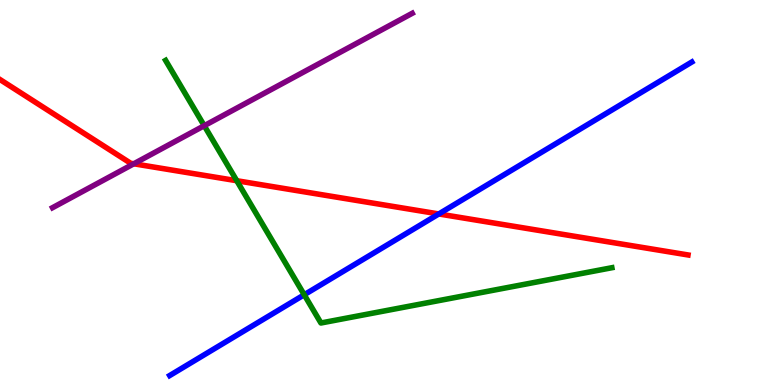[{'lines': ['blue', 'red'], 'intersections': [{'x': 5.66, 'y': 4.44}]}, {'lines': ['green', 'red'], 'intersections': [{'x': 3.06, 'y': 5.31}]}, {'lines': ['purple', 'red'], 'intersections': [{'x': 1.73, 'y': 5.75}]}, {'lines': ['blue', 'green'], 'intersections': [{'x': 3.93, 'y': 2.34}]}, {'lines': ['blue', 'purple'], 'intersections': []}, {'lines': ['green', 'purple'], 'intersections': [{'x': 2.64, 'y': 6.73}]}]